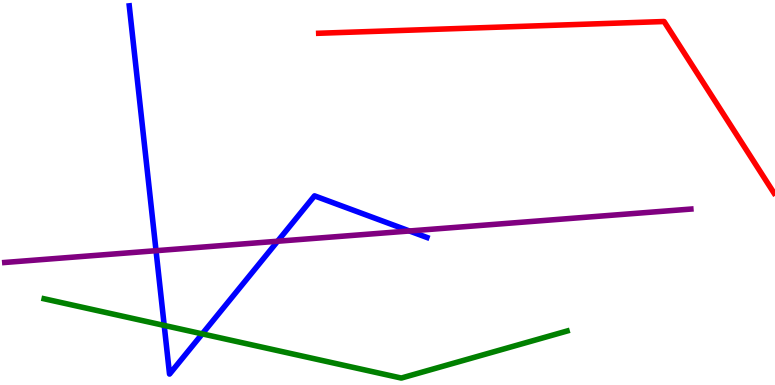[{'lines': ['blue', 'red'], 'intersections': []}, {'lines': ['green', 'red'], 'intersections': []}, {'lines': ['purple', 'red'], 'intersections': []}, {'lines': ['blue', 'green'], 'intersections': [{'x': 2.12, 'y': 1.55}, {'x': 2.61, 'y': 1.33}]}, {'lines': ['blue', 'purple'], 'intersections': [{'x': 2.01, 'y': 3.49}, {'x': 3.58, 'y': 3.73}, {'x': 5.28, 'y': 4.0}]}, {'lines': ['green', 'purple'], 'intersections': []}]